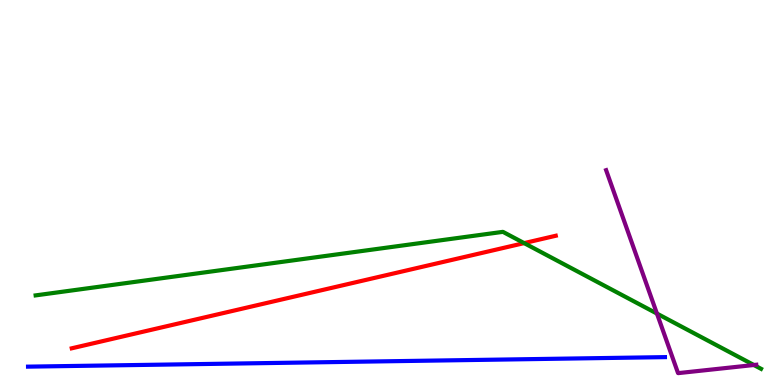[{'lines': ['blue', 'red'], 'intersections': []}, {'lines': ['green', 'red'], 'intersections': [{'x': 6.76, 'y': 3.69}]}, {'lines': ['purple', 'red'], 'intersections': []}, {'lines': ['blue', 'green'], 'intersections': []}, {'lines': ['blue', 'purple'], 'intersections': []}, {'lines': ['green', 'purple'], 'intersections': [{'x': 8.48, 'y': 1.86}, {'x': 9.73, 'y': 0.519}]}]